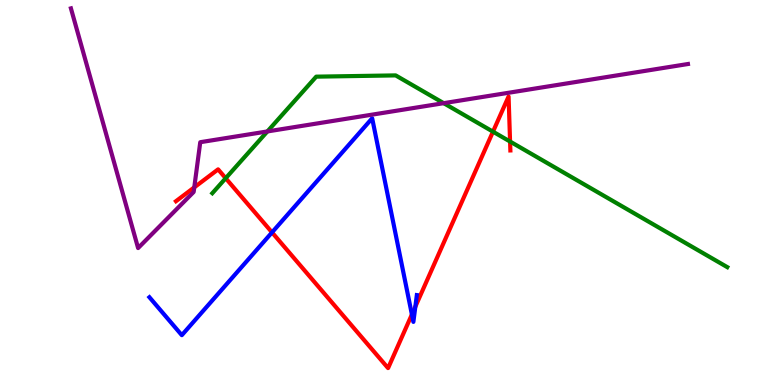[{'lines': ['blue', 'red'], 'intersections': [{'x': 3.51, 'y': 3.96}, {'x': 5.31, 'y': 1.83}, {'x': 5.36, 'y': 2.03}]}, {'lines': ['green', 'red'], 'intersections': [{'x': 2.91, 'y': 5.37}, {'x': 6.36, 'y': 6.58}, {'x': 6.58, 'y': 6.32}]}, {'lines': ['purple', 'red'], 'intersections': [{'x': 2.51, 'y': 5.13}]}, {'lines': ['blue', 'green'], 'intersections': []}, {'lines': ['blue', 'purple'], 'intersections': []}, {'lines': ['green', 'purple'], 'intersections': [{'x': 3.45, 'y': 6.59}, {'x': 5.73, 'y': 7.32}]}]